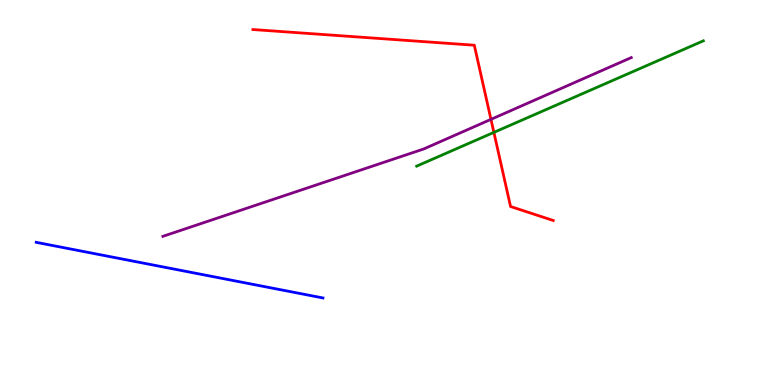[{'lines': ['blue', 'red'], 'intersections': []}, {'lines': ['green', 'red'], 'intersections': [{'x': 6.37, 'y': 6.56}]}, {'lines': ['purple', 'red'], 'intersections': [{'x': 6.34, 'y': 6.9}]}, {'lines': ['blue', 'green'], 'intersections': []}, {'lines': ['blue', 'purple'], 'intersections': []}, {'lines': ['green', 'purple'], 'intersections': []}]